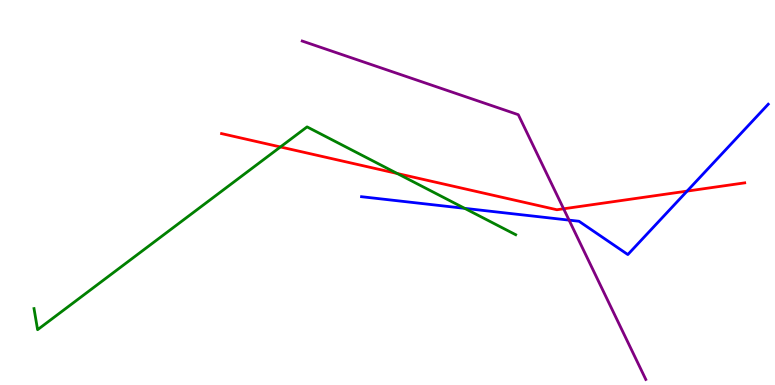[{'lines': ['blue', 'red'], 'intersections': [{'x': 8.87, 'y': 5.04}]}, {'lines': ['green', 'red'], 'intersections': [{'x': 3.62, 'y': 6.18}, {'x': 5.13, 'y': 5.49}]}, {'lines': ['purple', 'red'], 'intersections': [{'x': 7.27, 'y': 4.58}]}, {'lines': ['blue', 'green'], 'intersections': [{'x': 6.0, 'y': 4.59}]}, {'lines': ['blue', 'purple'], 'intersections': [{'x': 7.34, 'y': 4.28}]}, {'lines': ['green', 'purple'], 'intersections': []}]